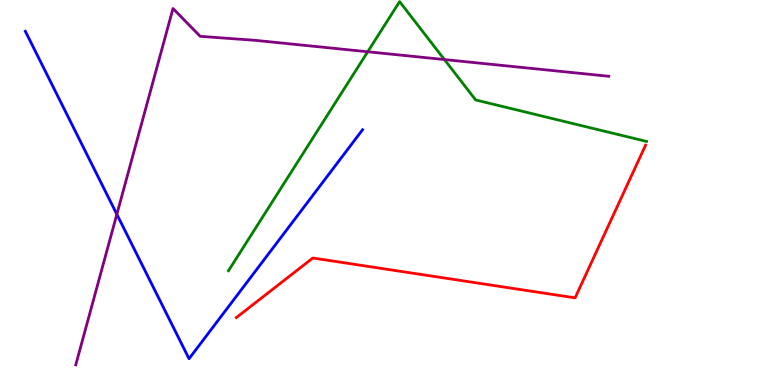[{'lines': ['blue', 'red'], 'intersections': []}, {'lines': ['green', 'red'], 'intersections': []}, {'lines': ['purple', 'red'], 'intersections': []}, {'lines': ['blue', 'green'], 'intersections': []}, {'lines': ['blue', 'purple'], 'intersections': [{'x': 1.51, 'y': 4.43}]}, {'lines': ['green', 'purple'], 'intersections': [{'x': 4.74, 'y': 8.66}, {'x': 5.73, 'y': 8.45}]}]